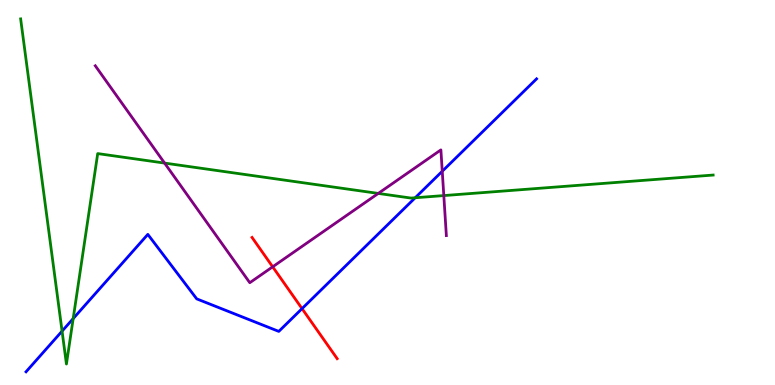[{'lines': ['blue', 'red'], 'intersections': [{'x': 3.9, 'y': 1.98}]}, {'lines': ['green', 'red'], 'intersections': []}, {'lines': ['purple', 'red'], 'intersections': [{'x': 3.52, 'y': 3.07}]}, {'lines': ['blue', 'green'], 'intersections': [{'x': 0.801, 'y': 1.4}, {'x': 0.944, 'y': 1.72}, {'x': 5.36, 'y': 4.86}]}, {'lines': ['blue', 'purple'], 'intersections': [{'x': 5.71, 'y': 5.55}]}, {'lines': ['green', 'purple'], 'intersections': [{'x': 2.12, 'y': 5.76}, {'x': 4.88, 'y': 4.98}, {'x': 5.73, 'y': 4.92}]}]